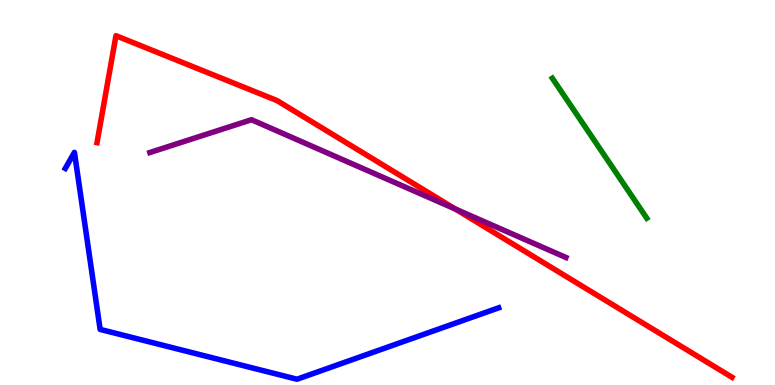[{'lines': ['blue', 'red'], 'intersections': []}, {'lines': ['green', 'red'], 'intersections': []}, {'lines': ['purple', 'red'], 'intersections': [{'x': 5.87, 'y': 4.57}]}, {'lines': ['blue', 'green'], 'intersections': []}, {'lines': ['blue', 'purple'], 'intersections': []}, {'lines': ['green', 'purple'], 'intersections': []}]